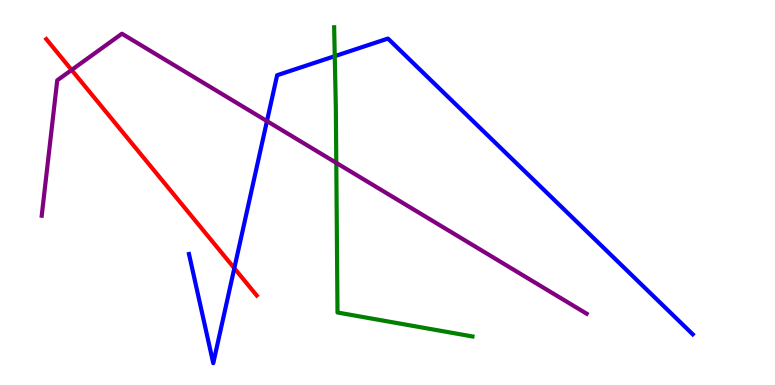[{'lines': ['blue', 'red'], 'intersections': [{'x': 3.02, 'y': 3.03}]}, {'lines': ['green', 'red'], 'intersections': []}, {'lines': ['purple', 'red'], 'intersections': [{'x': 0.924, 'y': 8.18}]}, {'lines': ['blue', 'green'], 'intersections': [{'x': 4.32, 'y': 8.54}]}, {'lines': ['blue', 'purple'], 'intersections': [{'x': 3.44, 'y': 6.85}]}, {'lines': ['green', 'purple'], 'intersections': [{'x': 4.34, 'y': 5.77}]}]